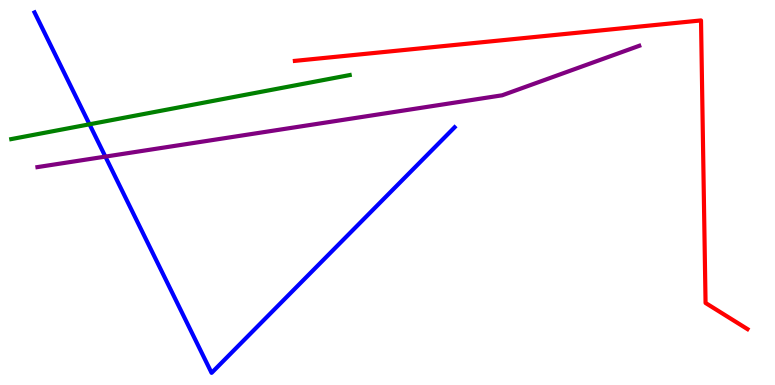[{'lines': ['blue', 'red'], 'intersections': []}, {'lines': ['green', 'red'], 'intersections': []}, {'lines': ['purple', 'red'], 'intersections': []}, {'lines': ['blue', 'green'], 'intersections': [{'x': 1.15, 'y': 6.77}]}, {'lines': ['blue', 'purple'], 'intersections': [{'x': 1.36, 'y': 5.93}]}, {'lines': ['green', 'purple'], 'intersections': []}]